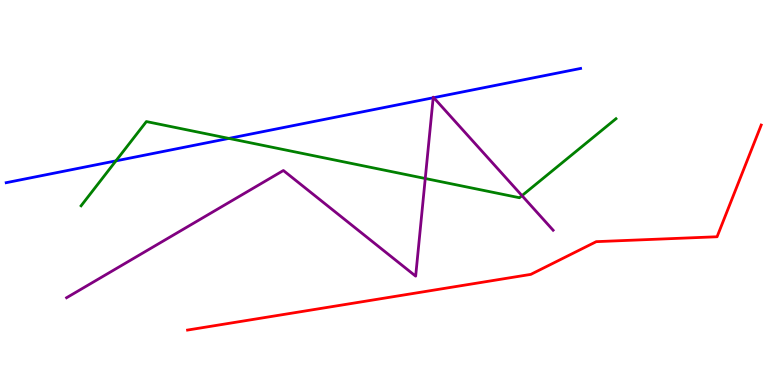[{'lines': ['blue', 'red'], 'intersections': []}, {'lines': ['green', 'red'], 'intersections': []}, {'lines': ['purple', 'red'], 'intersections': []}, {'lines': ['blue', 'green'], 'intersections': [{'x': 1.5, 'y': 5.82}, {'x': 2.95, 'y': 6.41}]}, {'lines': ['blue', 'purple'], 'intersections': [{'x': 5.59, 'y': 7.46}, {'x': 5.6, 'y': 7.46}]}, {'lines': ['green', 'purple'], 'intersections': [{'x': 5.49, 'y': 5.36}, {'x': 6.74, 'y': 4.92}]}]